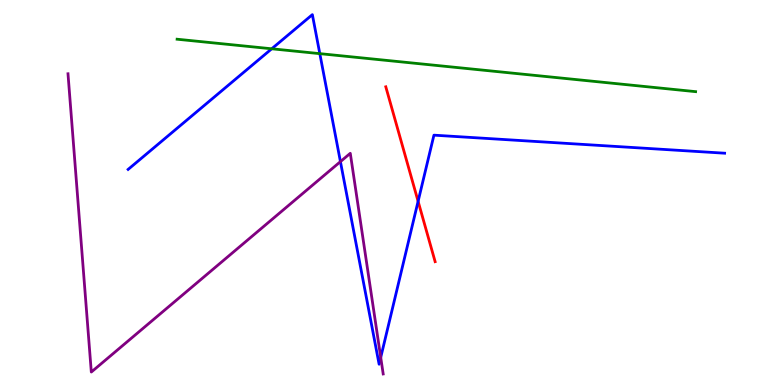[{'lines': ['blue', 'red'], 'intersections': [{'x': 5.39, 'y': 4.77}]}, {'lines': ['green', 'red'], 'intersections': []}, {'lines': ['purple', 'red'], 'intersections': []}, {'lines': ['blue', 'green'], 'intersections': [{'x': 3.51, 'y': 8.73}, {'x': 4.13, 'y': 8.61}]}, {'lines': ['blue', 'purple'], 'intersections': [{'x': 4.39, 'y': 5.8}, {'x': 4.91, 'y': 0.715}]}, {'lines': ['green', 'purple'], 'intersections': []}]